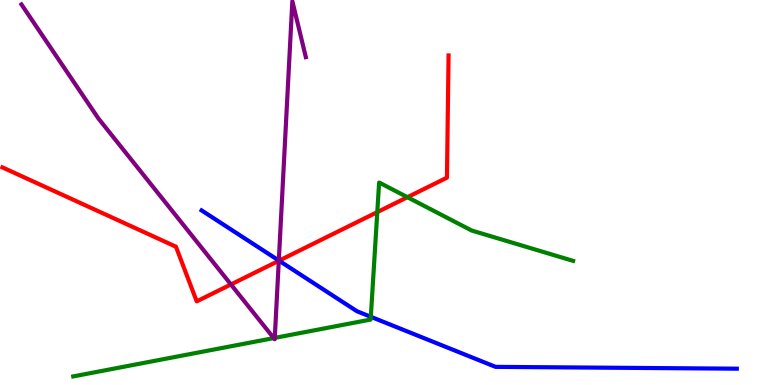[{'lines': ['blue', 'red'], 'intersections': [{'x': 3.6, 'y': 3.23}]}, {'lines': ['green', 'red'], 'intersections': [{'x': 4.87, 'y': 4.49}, {'x': 5.26, 'y': 4.88}]}, {'lines': ['purple', 'red'], 'intersections': [{'x': 2.98, 'y': 2.61}, {'x': 3.6, 'y': 3.23}]}, {'lines': ['blue', 'green'], 'intersections': [{'x': 4.78, 'y': 1.77}]}, {'lines': ['blue', 'purple'], 'intersections': [{'x': 3.6, 'y': 3.23}]}, {'lines': ['green', 'purple'], 'intersections': [{'x': 3.53, 'y': 1.22}, {'x': 3.55, 'y': 1.22}]}]